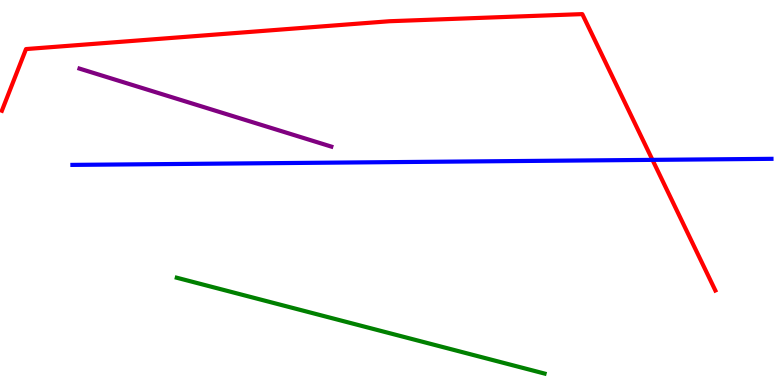[{'lines': ['blue', 'red'], 'intersections': [{'x': 8.42, 'y': 5.85}]}, {'lines': ['green', 'red'], 'intersections': []}, {'lines': ['purple', 'red'], 'intersections': []}, {'lines': ['blue', 'green'], 'intersections': []}, {'lines': ['blue', 'purple'], 'intersections': []}, {'lines': ['green', 'purple'], 'intersections': []}]